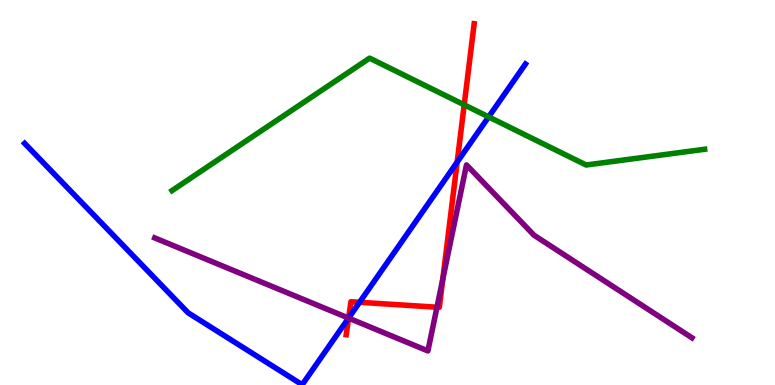[{'lines': ['blue', 'red'], 'intersections': [{'x': 4.5, 'y': 1.74}, {'x': 4.64, 'y': 2.15}, {'x': 5.9, 'y': 5.79}]}, {'lines': ['green', 'red'], 'intersections': [{'x': 5.99, 'y': 7.28}]}, {'lines': ['purple', 'red'], 'intersections': [{'x': 4.5, 'y': 1.74}, {'x': 5.64, 'y': 2.02}, {'x': 5.71, 'y': 2.75}]}, {'lines': ['blue', 'green'], 'intersections': [{'x': 6.31, 'y': 6.96}]}, {'lines': ['blue', 'purple'], 'intersections': [{'x': 4.5, 'y': 1.74}]}, {'lines': ['green', 'purple'], 'intersections': []}]